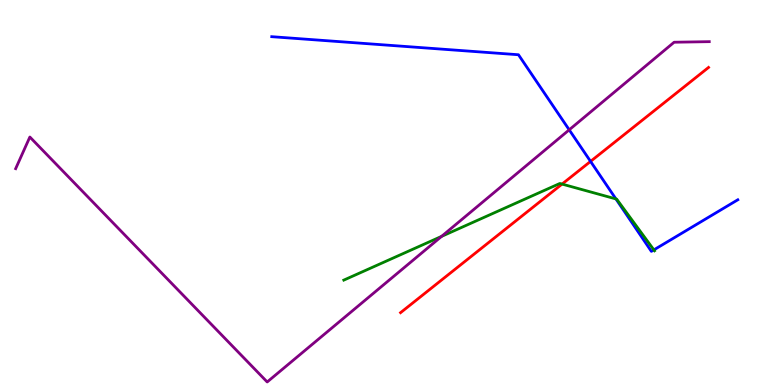[{'lines': ['blue', 'red'], 'intersections': [{'x': 7.62, 'y': 5.81}]}, {'lines': ['green', 'red'], 'intersections': [{'x': 7.25, 'y': 5.22}]}, {'lines': ['purple', 'red'], 'intersections': []}, {'lines': ['blue', 'green'], 'intersections': [{'x': 7.95, 'y': 4.83}, {'x': 8.44, 'y': 3.51}]}, {'lines': ['blue', 'purple'], 'intersections': [{'x': 7.34, 'y': 6.63}]}, {'lines': ['green', 'purple'], 'intersections': [{'x': 5.7, 'y': 3.86}]}]